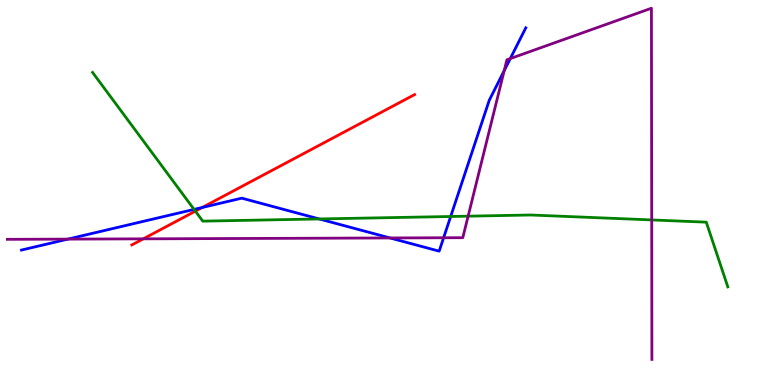[{'lines': ['blue', 'red'], 'intersections': [{'x': 2.61, 'y': 4.61}]}, {'lines': ['green', 'red'], 'intersections': [{'x': 2.52, 'y': 4.52}]}, {'lines': ['purple', 'red'], 'intersections': [{'x': 1.85, 'y': 3.8}]}, {'lines': ['blue', 'green'], 'intersections': [{'x': 2.5, 'y': 4.56}, {'x': 4.12, 'y': 4.31}, {'x': 5.82, 'y': 4.38}]}, {'lines': ['blue', 'purple'], 'intersections': [{'x': 0.877, 'y': 3.79}, {'x': 5.03, 'y': 3.82}, {'x': 5.72, 'y': 3.82}, {'x': 6.51, 'y': 8.17}, {'x': 6.58, 'y': 8.48}]}, {'lines': ['green', 'purple'], 'intersections': [{'x': 6.04, 'y': 4.39}, {'x': 8.41, 'y': 4.29}]}]